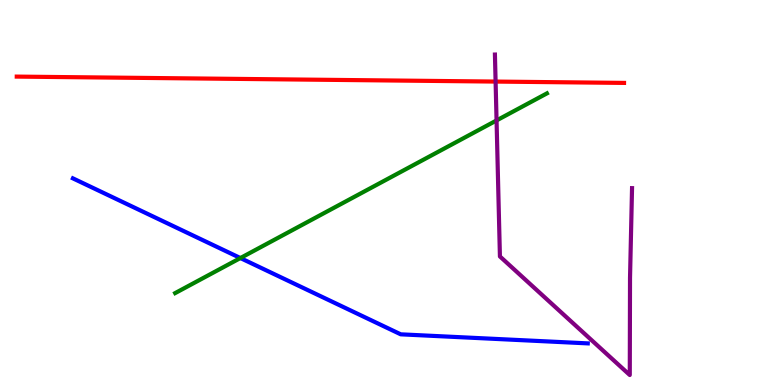[{'lines': ['blue', 'red'], 'intersections': []}, {'lines': ['green', 'red'], 'intersections': []}, {'lines': ['purple', 'red'], 'intersections': [{'x': 6.39, 'y': 7.88}]}, {'lines': ['blue', 'green'], 'intersections': [{'x': 3.1, 'y': 3.3}]}, {'lines': ['blue', 'purple'], 'intersections': []}, {'lines': ['green', 'purple'], 'intersections': [{'x': 6.41, 'y': 6.87}]}]